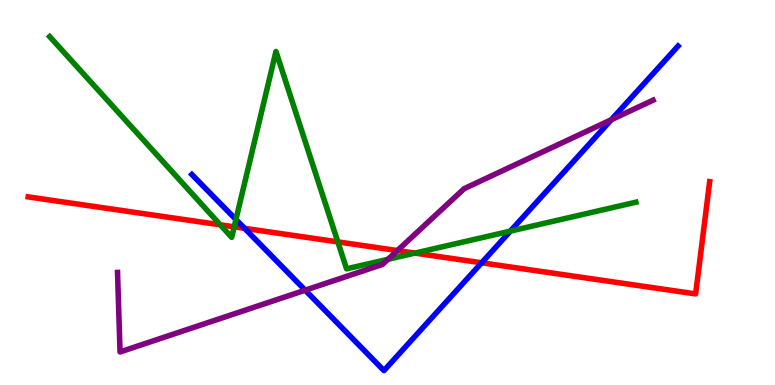[{'lines': ['blue', 'red'], 'intersections': [{'x': 3.16, 'y': 4.07}, {'x': 6.21, 'y': 3.17}]}, {'lines': ['green', 'red'], 'intersections': [{'x': 2.84, 'y': 4.16}, {'x': 3.02, 'y': 4.11}, {'x': 4.36, 'y': 3.72}, {'x': 5.35, 'y': 3.43}]}, {'lines': ['purple', 'red'], 'intersections': [{'x': 5.13, 'y': 3.49}]}, {'lines': ['blue', 'green'], 'intersections': [{'x': 3.04, 'y': 4.3}, {'x': 6.59, 'y': 4.0}]}, {'lines': ['blue', 'purple'], 'intersections': [{'x': 3.94, 'y': 2.46}, {'x': 7.89, 'y': 6.89}]}, {'lines': ['green', 'purple'], 'intersections': [{'x': 5.01, 'y': 3.26}]}]